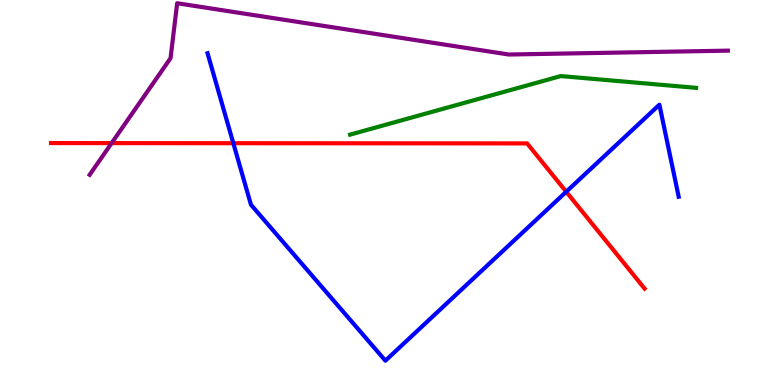[{'lines': ['blue', 'red'], 'intersections': [{'x': 3.01, 'y': 6.28}, {'x': 7.31, 'y': 5.02}]}, {'lines': ['green', 'red'], 'intersections': []}, {'lines': ['purple', 'red'], 'intersections': [{'x': 1.44, 'y': 6.28}]}, {'lines': ['blue', 'green'], 'intersections': []}, {'lines': ['blue', 'purple'], 'intersections': []}, {'lines': ['green', 'purple'], 'intersections': []}]